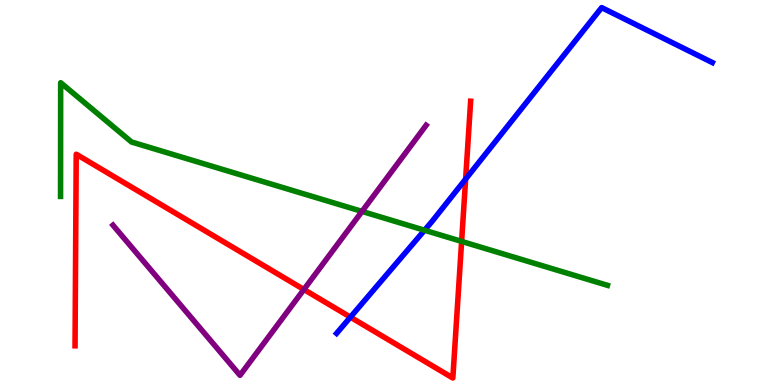[{'lines': ['blue', 'red'], 'intersections': [{'x': 4.52, 'y': 1.76}, {'x': 6.01, 'y': 5.35}]}, {'lines': ['green', 'red'], 'intersections': [{'x': 5.96, 'y': 3.73}]}, {'lines': ['purple', 'red'], 'intersections': [{'x': 3.92, 'y': 2.48}]}, {'lines': ['blue', 'green'], 'intersections': [{'x': 5.48, 'y': 4.02}]}, {'lines': ['blue', 'purple'], 'intersections': []}, {'lines': ['green', 'purple'], 'intersections': [{'x': 4.67, 'y': 4.51}]}]